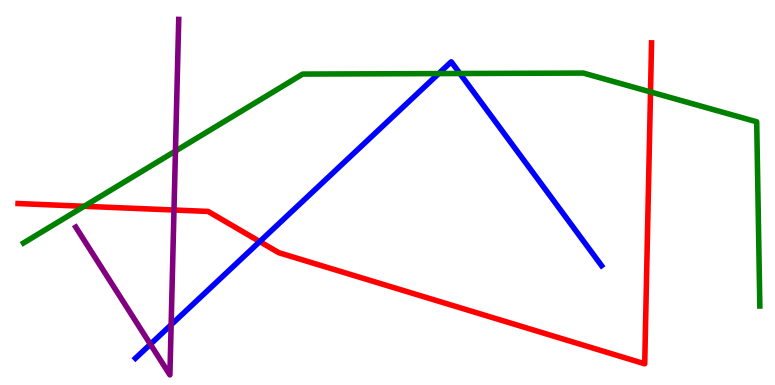[{'lines': ['blue', 'red'], 'intersections': [{'x': 3.35, 'y': 3.73}]}, {'lines': ['green', 'red'], 'intersections': [{'x': 1.09, 'y': 4.64}, {'x': 8.39, 'y': 7.61}]}, {'lines': ['purple', 'red'], 'intersections': [{'x': 2.25, 'y': 4.54}]}, {'lines': ['blue', 'green'], 'intersections': [{'x': 5.66, 'y': 8.09}, {'x': 5.93, 'y': 8.09}]}, {'lines': ['blue', 'purple'], 'intersections': [{'x': 1.94, 'y': 1.06}, {'x': 2.21, 'y': 1.56}]}, {'lines': ['green', 'purple'], 'intersections': [{'x': 2.26, 'y': 6.08}]}]